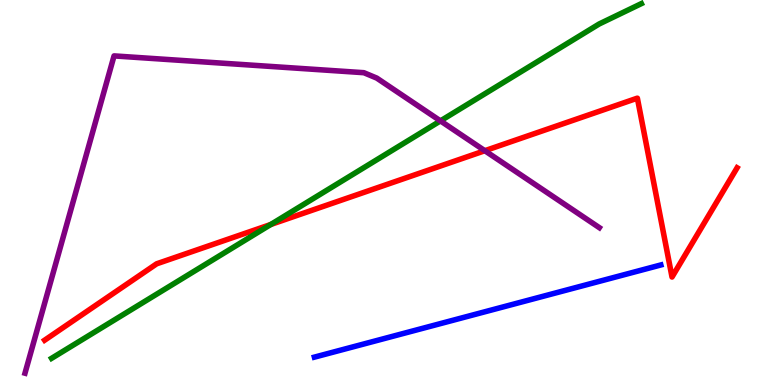[{'lines': ['blue', 'red'], 'intersections': []}, {'lines': ['green', 'red'], 'intersections': [{'x': 3.49, 'y': 4.17}]}, {'lines': ['purple', 'red'], 'intersections': [{'x': 6.26, 'y': 6.09}]}, {'lines': ['blue', 'green'], 'intersections': []}, {'lines': ['blue', 'purple'], 'intersections': []}, {'lines': ['green', 'purple'], 'intersections': [{'x': 5.68, 'y': 6.86}]}]